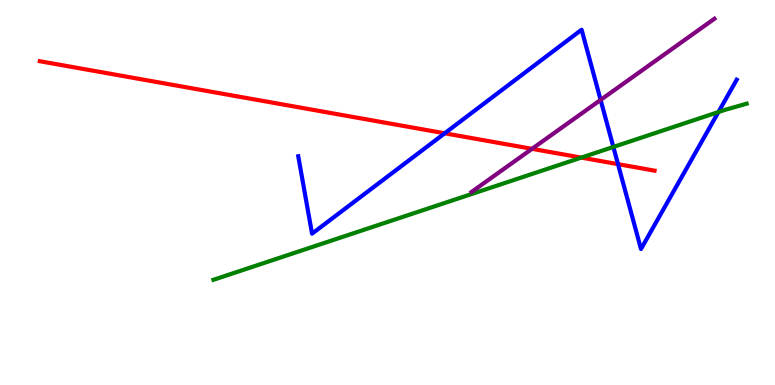[{'lines': ['blue', 'red'], 'intersections': [{'x': 5.74, 'y': 6.54}, {'x': 7.97, 'y': 5.74}]}, {'lines': ['green', 'red'], 'intersections': [{'x': 7.5, 'y': 5.91}]}, {'lines': ['purple', 'red'], 'intersections': [{'x': 6.86, 'y': 6.13}]}, {'lines': ['blue', 'green'], 'intersections': [{'x': 7.91, 'y': 6.18}, {'x': 9.27, 'y': 7.09}]}, {'lines': ['blue', 'purple'], 'intersections': [{'x': 7.75, 'y': 7.4}]}, {'lines': ['green', 'purple'], 'intersections': []}]